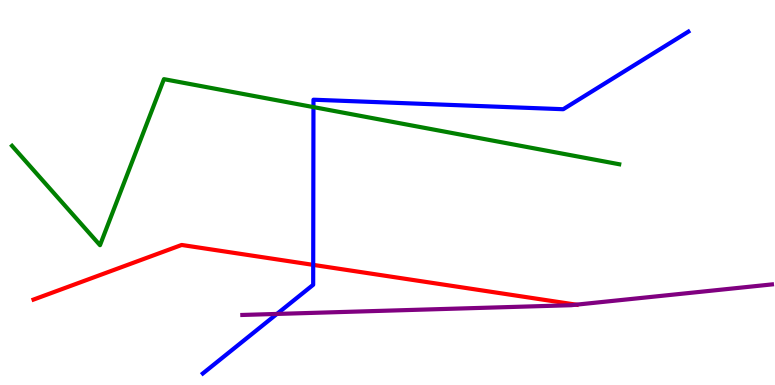[{'lines': ['blue', 'red'], 'intersections': [{'x': 4.04, 'y': 3.12}]}, {'lines': ['green', 'red'], 'intersections': []}, {'lines': ['purple', 'red'], 'intersections': [{'x': 7.43, 'y': 2.09}]}, {'lines': ['blue', 'green'], 'intersections': [{'x': 4.04, 'y': 7.22}]}, {'lines': ['blue', 'purple'], 'intersections': [{'x': 3.57, 'y': 1.85}]}, {'lines': ['green', 'purple'], 'intersections': []}]